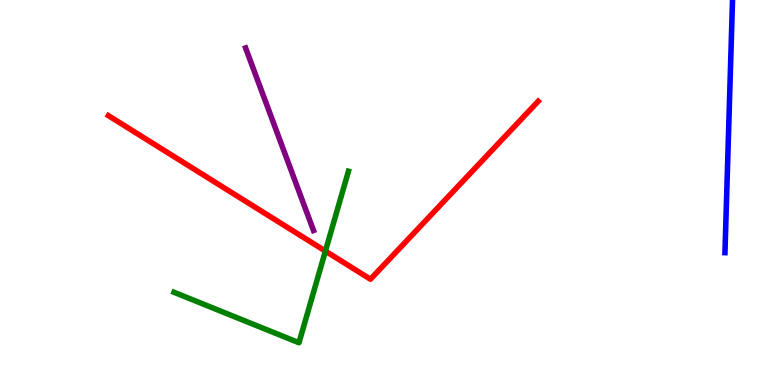[{'lines': ['blue', 'red'], 'intersections': []}, {'lines': ['green', 'red'], 'intersections': [{'x': 4.2, 'y': 3.48}]}, {'lines': ['purple', 'red'], 'intersections': []}, {'lines': ['blue', 'green'], 'intersections': []}, {'lines': ['blue', 'purple'], 'intersections': []}, {'lines': ['green', 'purple'], 'intersections': []}]